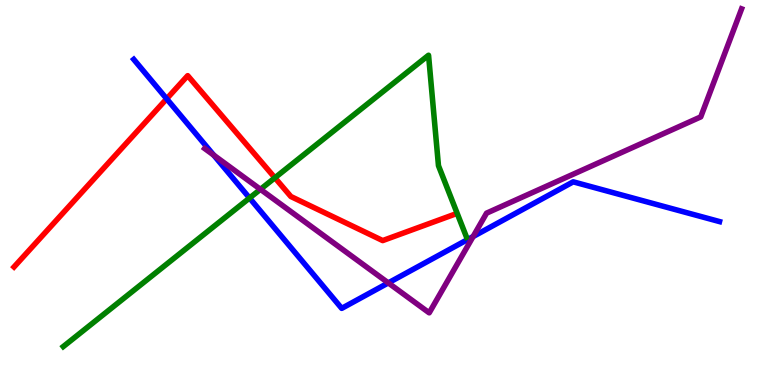[{'lines': ['blue', 'red'], 'intersections': [{'x': 2.15, 'y': 7.43}]}, {'lines': ['green', 'red'], 'intersections': [{'x': 3.55, 'y': 5.38}]}, {'lines': ['purple', 'red'], 'intersections': []}, {'lines': ['blue', 'green'], 'intersections': [{'x': 3.22, 'y': 4.86}]}, {'lines': ['blue', 'purple'], 'intersections': [{'x': 2.76, 'y': 5.97}, {'x': 5.01, 'y': 2.65}, {'x': 6.1, 'y': 3.86}]}, {'lines': ['green', 'purple'], 'intersections': [{'x': 3.36, 'y': 5.08}]}]